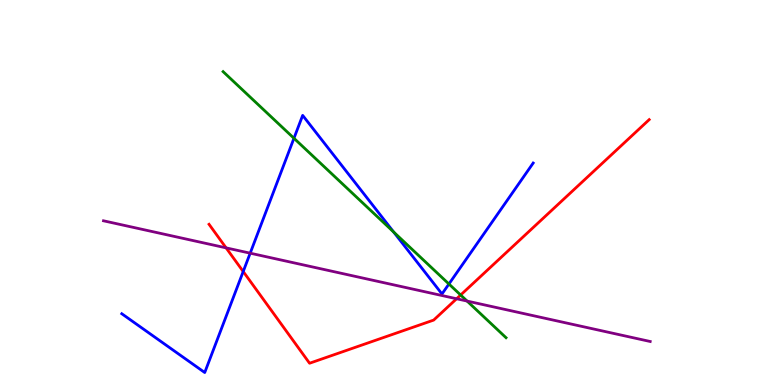[{'lines': ['blue', 'red'], 'intersections': [{'x': 3.14, 'y': 2.95}]}, {'lines': ['green', 'red'], 'intersections': [{'x': 5.94, 'y': 2.34}]}, {'lines': ['purple', 'red'], 'intersections': [{'x': 2.92, 'y': 3.56}, {'x': 5.89, 'y': 2.24}]}, {'lines': ['blue', 'green'], 'intersections': [{'x': 3.79, 'y': 6.41}, {'x': 5.08, 'y': 3.97}, {'x': 5.79, 'y': 2.62}]}, {'lines': ['blue', 'purple'], 'intersections': [{'x': 3.23, 'y': 3.42}]}, {'lines': ['green', 'purple'], 'intersections': [{'x': 6.03, 'y': 2.18}]}]